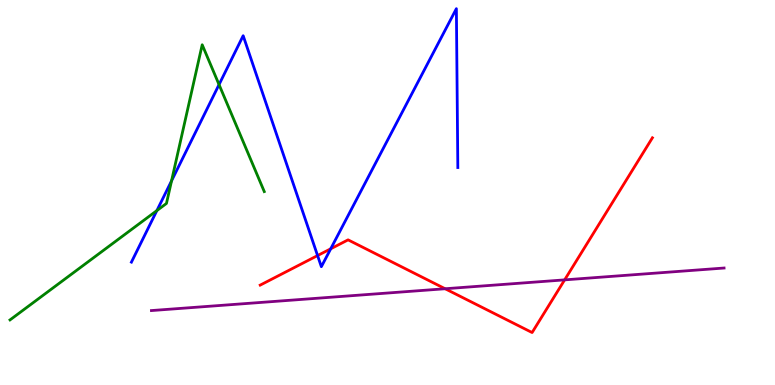[{'lines': ['blue', 'red'], 'intersections': [{'x': 4.1, 'y': 3.36}, {'x': 4.27, 'y': 3.54}]}, {'lines': ['green', 'red'], 'intersections': []}, {'lines': ['purple', 'red'], 'intersections': [{'x': 5.74, 'y': 2.5}, {'x': 7.29, 'y': 2.73}]}, {'lines': ['blue', 'green'], 'intersections': [{'x': 2.02, 'y': 4.53}, {'x': 2.21, 'y': 5.3}, {'x': 2.83, 'y': 7.8}]}, {'lines': ['blue', 'purple'], 'intersections': []}, {'lines': ['green', 'purple'], 'intersections': []}]